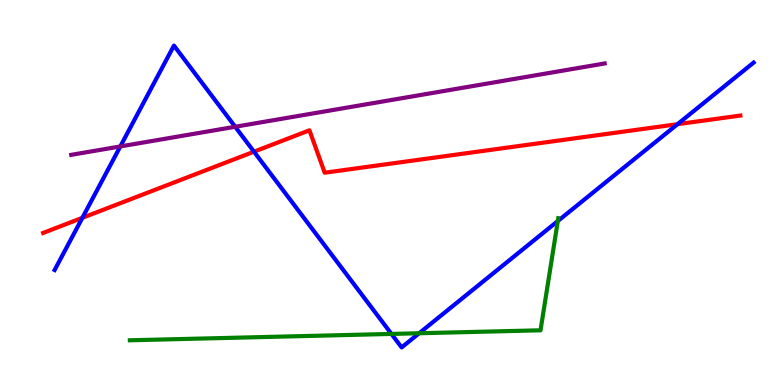[{'lines': ['blue', 'red'], 'intersections': [{'x': 1.06, 'y': 4.34}, {'x': 3.28, 'y': 6.06}, {'x': 8.74, 'y': 6.77}]}, {'lines': ['green', 'red'], 'intersections': []}, {'lines': ['purple', 'red'], 'intersections': []}, {'lines': ['blue', 'green'], 'intersections': [{'x': 5.05, 'y': 1.33}, {'x': 5.41, 'y': 1.34}, {'x': 7.2, 'y': 4.26}]}, {'lines': ['blue', 'purple'], 'intersections': [{'x': 1.55, 'y': 6.2}, {'x': 3.03, 'y': 6.71}]}, {'lines': ['green', 'purple'], 'intersections': []}]